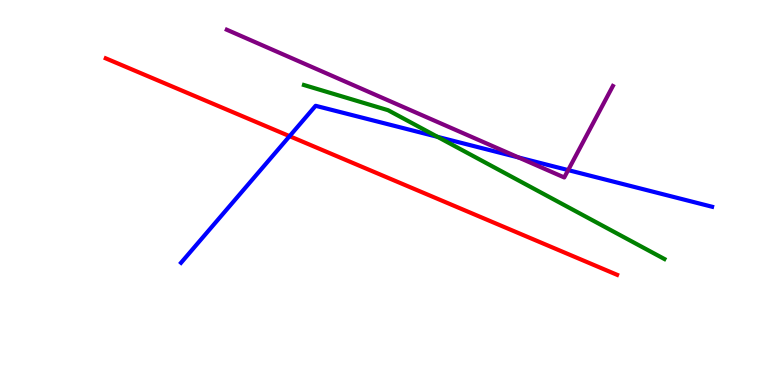[{'lines': ['blue', 'red'], 'intersections': [{'x': 3.74, 'y': 6.46}]}, {'lines': ['green', 'red'], 'intersections': []}, {'lines': ['purple', 'red'], 'intersections': []}, {'lines': ['blue', 'green'], 'intersections': [{'x': 5.65, 'y': 6.45}]}, {'lines': ['blue', 'purple'], 'intersections': [{'x': 6.69, 'y': 5.91}, {'x': 7.33, 'y': 5.58}]}, {'lines': ['green', 'purple'], 'intersections': []}]